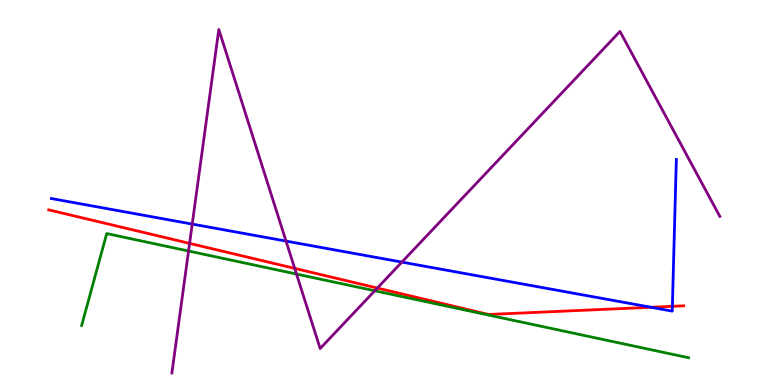[{'lines': ['blue', 'red'], 'intersections': [{'x': 8.4, 'y': 2.02}, {'x': 8.68, 'y': 2.04}]}, {'lines': ['green', 'red'], 'intersections': []}, {'lines': ['purple', 'red'], 'intersections': [{'x': 2.45, 'y': 3.68}, {'x': 3.8, 'y': 3.03}, {'x': 4.87, 'y': 2.52}]}, {'lines': ['blue', 'green'], 'intersections': []}, {'lines': ['blue', 'purple'], 'intersections': [{'x': 2.48, 'y': 4.18}, {'x': 3.69, 'y': 3.74}, {'x': 5.19, 'y': 3.19}]}, {'lines': ['green', 'purple'], 'intersections': [{'x': 2.43, 'y': 3.48}, {'x': 3.83, 'y': 2.88}, {'x': 4.84, 'y': 2.45}]}]